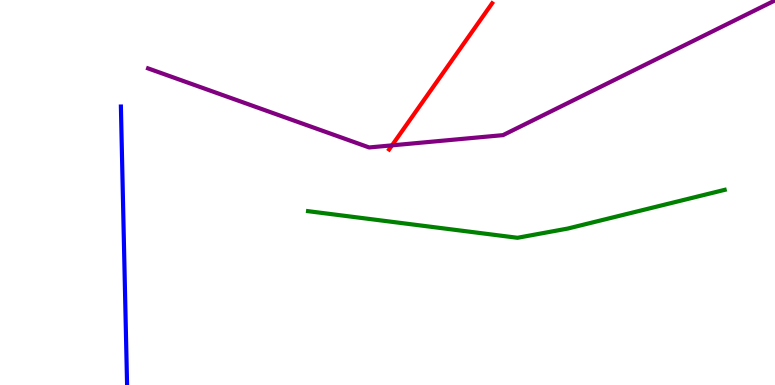[{'lines': ['blue', 'red'], 'intersections': []}, {'lines': ['green', 'red'], 'intersections': []}, {'lines': ['purple', 'red'], 'intersections': [{'x': 5.06, 'y': 6.22}]}, {'lines': ['blue', 'green'], 'intersections': []}, {'lines': ['blue', 'purple'], 'intersections': []}, {'lines': ['green', 'purple'], 'intersections': []}]